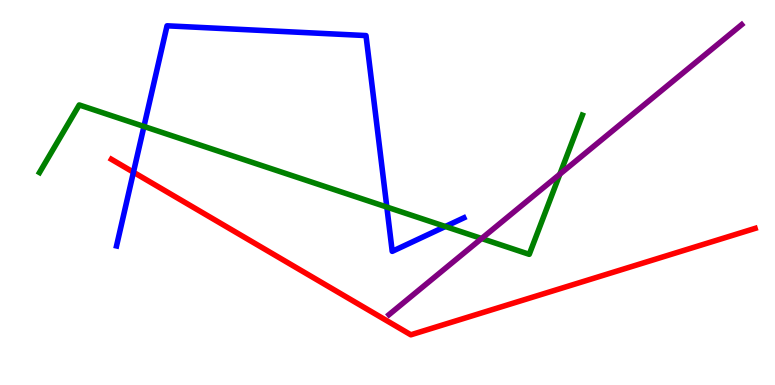[{'lines': ['blue', 'red'], 'intersections': [{'x': 1.72, 'y': 5.53}]}, {'lines': ['green', 'red'], 'intersections': []}, {'lines': ['purple', 'red'], 'intersections': []}, {'lines': ['blue', 'green'], 'intersections': [{'x': 1.86, 'y': 6.72}, {'x': 4.99, 'y': 4.62}, {'x': 5.75, 'y': 4.12}]}, {'lines': ['blue', 'purple'], 'intersections': []}, {'lines': ['green', 'purple'], 'intersections': [{'x': 6.21, 'y': 3.8}, {'x': 7.22, 'y': 5.48}]}]